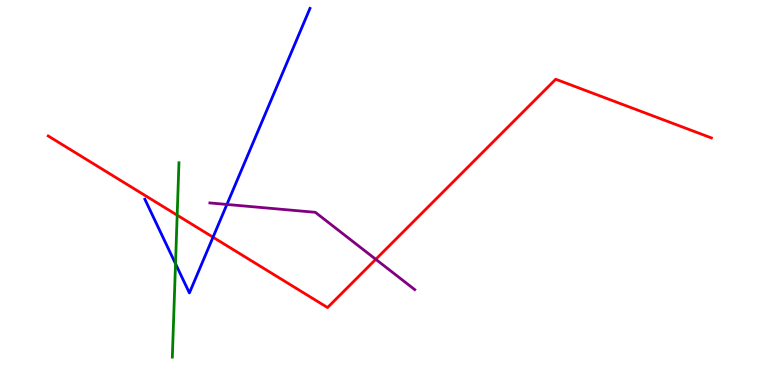[{'lines': ['blue', 'red'], 'intersections': [{'x': 2.75, 'y': 3.84}]}, {'lines': ['green', 'red'], 'intersections': [{'x': 2.29, 'y': 4.41}]}, {'lines': ['purple', 'red'], 'intersections': [{'x': 4.85, 'y': 3.26}]}, {'lines': ['blue', 'green'], 'intersections': [{'x': 2.26, 'y': 3.15}]}, {'lines': ['blue', 'purple'], 'intersections': [{'x': 2.93, 'y': 4.69}]}, {'lines': ['green', 'purple'], 'intersections': []}]